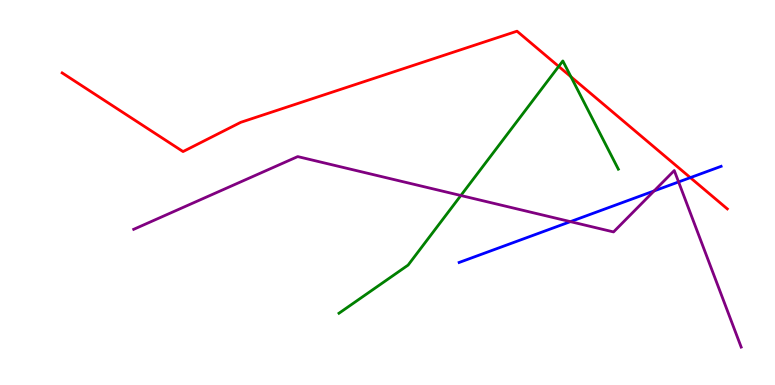[{'lines': ['blue', 'red'], 'intersections': [{'x': 8.91, 'y': 5.39}]}, {'lines': ['green', 'red'], 'intersections': [{'x': 7.21, 'y': 8.27}, {'x': 7.37, 'y': 8.01}]}, {'lines': ['purple', 'red'], 'intersections': []}, {'lines': ['blue', 'green'], 'intersections': []}, {'lines': ['blue', 'purple'], 'intersections': [{'x': 7.36, 'y': 4.24}, {'x': 8.44, 'y': 5.04}, {'x': 8.76, 'y': 5.27}]}, {'lines': ['green', 'purple'], 'intersections': [{'x': 5.95, 'y': 4.92}]}]